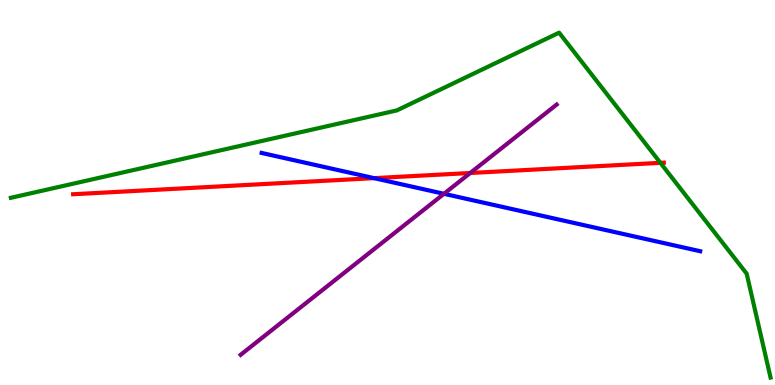[{'lines': ['blue', 'red'], 'intersections': [{'x': 4.83, 'y': 5.37}]}, {'lines': ['green', 'red'], 'intersections': [{'x': 8.52, 'y': 5.77}]}, {'lines': ['purple', 'red'], 'intersections': [{'x': 6.07, 'y': 5.51}]}, {'lines': ['blue', 'green'], 'intersections': []}, {'lines': ['blue', 'purple'], 'intersections': [{'x': 5.73, 'y': 4.97}]}, {'lines': ['green', 'purple'], 'intersections': []}]